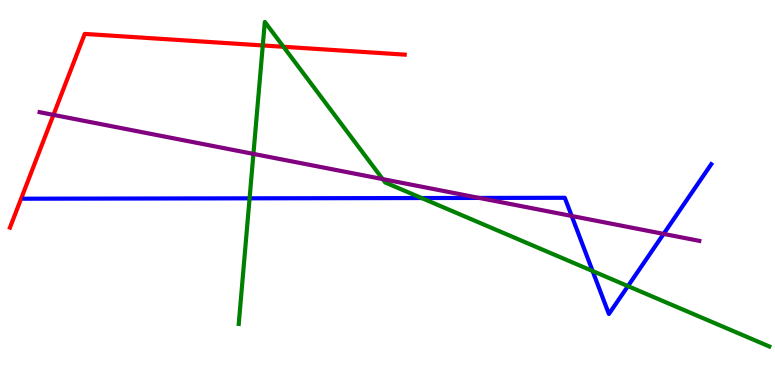[{'lines': ['blue', 'red'], 'intersections': []}, {'lines': ['green', 'red'], 'intersections': [{'x': 3.39, 'y': 8.82}, {'x': 3.66, 'y': 8.78}]}, {'lines': ['purple', 'red'], 'intersections': [{'x': 0.69, 'y': 7.02}]}, {'lines': ['blue', 'green'], 'intersections': [{'x': 3.22, 'y': 4.85}, {'x': 5.44, 'y': 4.86}, {'x': 7.65, 'y': 2.96}, {'x': 8.1, 'y': 2.57}]}, {'lines': ['blue', 'purple'], 'intersections': [{'x': 6.18, 'y': 4.86}, {'x': 7.38, 'y': 4.39}, {'x': 8.56, 'y': 3.92}]}, {'lines': ['green', 'purple'], 'intersections': [{'x': 3.27, 'y': 6.0}, {'x': 4.94, 'y': 5.35}]}]